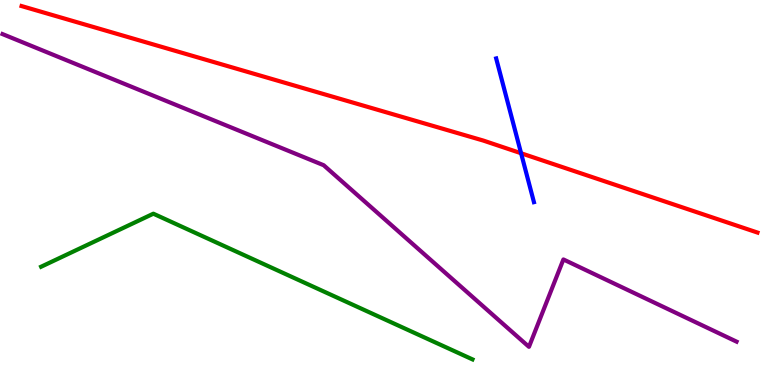[{'lines': ['blue', 'red'], 'intersections': [{'x': 6.72, 'y': 6.02}]}, {'lines': ['green', 'red'], 'intersections': []}, {'lines': ['purple', 'red'], 'intersections': []}, {'lines': ['blue', 'green'], 'intersections': []}, {'lines': ['blue', 'purple'], 'intersections': []}, {'lines': ['green', 'purple'], 'intersections': []}]